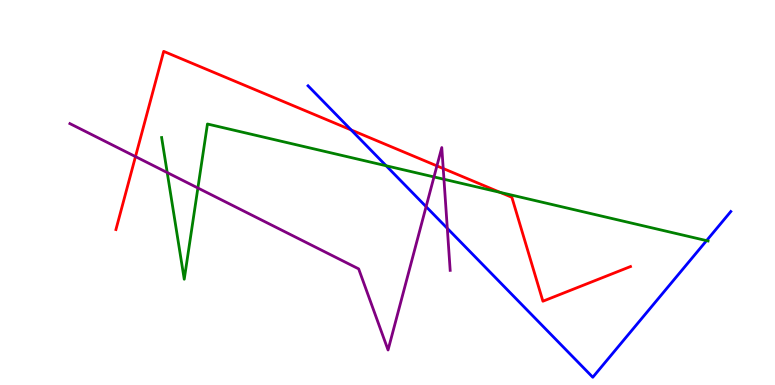[{'lines': ['blue', 'red'], 'intersections': [{'x': 4.53, 'y': 6.62}]}, {'lines': ['green', 'red'], 'intersections': [{'x': 6.45, 'y': 5.0}]}, {'lines': ['purple', 'red'], 'intersections': [{'x': 1.75, 'y': 5.93}, {'x': 5.64, 'y': 5.69}, {'x': 5.72, 'y': 5.62}]}, {'lines': ['blue', 'green'], 'intersections': [{'x': 4.98, 'y': 5.69}, {'x': 9.12, 'y': 3.75}]}, {'lines': ['blue', 'purple'], 'intersections': [{'x': 5.5, 'y': 4.63}, {'x': 5.77, 'y': 4.07}]}, {'lines': ['green', 'purple'], 'intersections': [{'x': 2.16, 'y': 5.52}, {'x': 2.55, 'y': 5.12}, {'x': 5.6, 'y': 5.4}, {'x': 5.73, 'y': 5.34}]}]